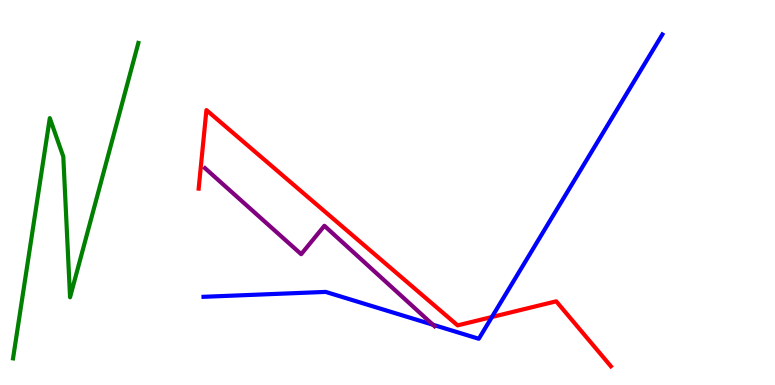[{'lines': ['blue', 'red'], 'intersections': [{'x': 6.35, 'y': 1.77}]}, {'lines': ['green', 'red'], 'intersections': []}, {'lines': ['purple', 'red'], 'intersections': []}, {'lines': ['blue', 'green'], 'intersections': []}, {'lines': ['blue', 'purple'], 'intersections': [{'x': 5.59, 'y': 1.57}]}, {'lines': ['green', 'purple'], 'intersections': []}]